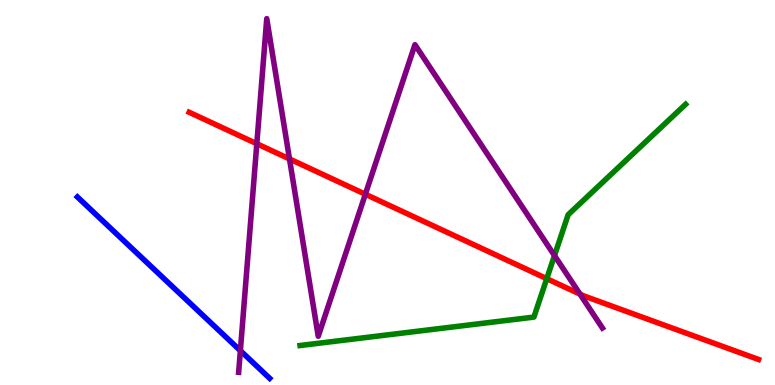[{'lines': ['blue', 'red'], 'intersections': []}, {'lines': ['green', 'red'], 'intersections': [{'x': 7.06, 'y': 2.76}]}, {'lines': ['purple', 'red'], 'intersections': [{'x': 3.31, 'y': 6.27}, {'x': 3.74, 'y': 5.87}, {'x': 4.71, 'y': 4.95}, {'x': 7.48, 'y': 2.36}]}, {'lines': ['blue', 'green'], 'intersections': []}, {'lines': ['blue', 'purple'], 'intersections': [{'x': 3.1, 'y': 0.892}]}, {'lines': ['green', 'purple'], 'intersections': [{'x': 7.15, 'y': 3.36}]}]